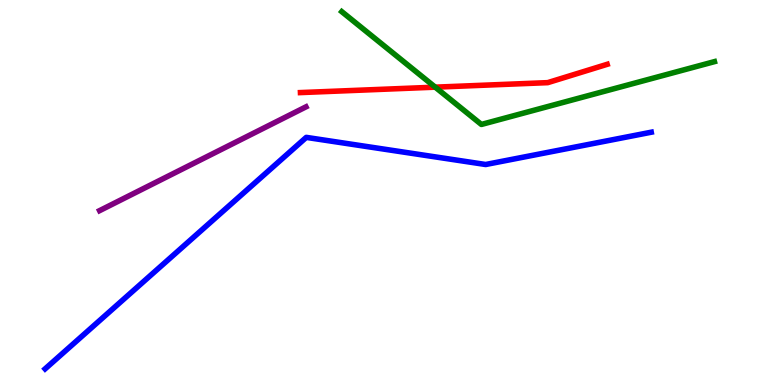[{'lines': ['blue', 'red'], 'intersections': []}, {'lines': ['green', 'red'], 'intersections': [{'x': 5.62, 'y': 7.74}]}, {'lines': ['purple', 'red'], 'intersections': []}, {'lines': ['blue', 'green'], 'intersections': []}, {'lines': ['blue', 'purple'], 'intersections': []}, {'lines': ['green', 'purple'], 'intersections': []}]